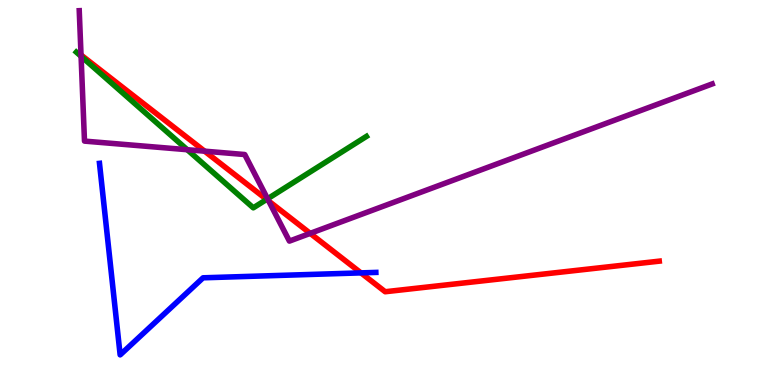[{'lines': ['blue', 'red'], 'intersections': [{'x': 4.66, 'y': 2.91}]}, {'lines': ['green', 'red'], 'intersections': [{'x': 3.44, 'y': 4.82}]}, {'lines': ['purple', 'red'], 'intersections': [{'x': 2.64, 'y': 6.07}, {'x': 3.47, 'y': 4.78}, {'x': 4.0, 'y': 3.94}]}, {'lines': ['blue', 'green'], 'intersections': []}, {'lines': ['blue', 'purple'], 'intersections': []}, {'lines': ['green', 'purple'], 'intersections': [{'x': 1.05, 'y': 8.54}, {'x': 2.42, 'y': 6.11}, {'x': 3.45, 'y': 4.84}]}]